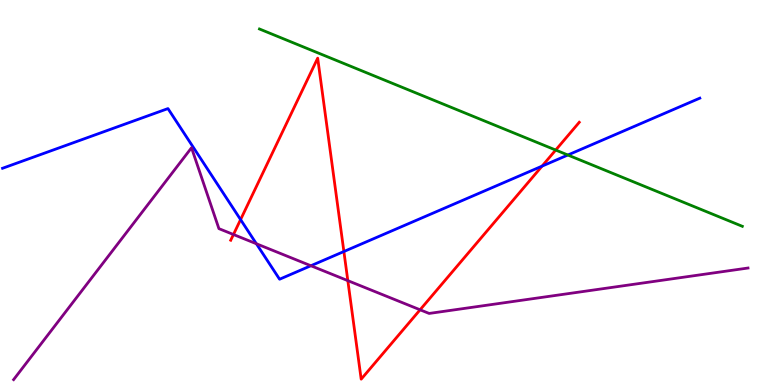[{'lines': ['blue', 'red'], 'intersections': [{'x': 3.1, 'y': 4.3}, {'x': 4.44, 'y': 3.47}, {'x': 6.99, 'y': 5.68}]}, {'lines': ['green', 'red'], 'intersections': [{'x': 7.17, 'y': 6.1}]}, {'lines': ['purple', 'red'], 'intersections': [{'x': 3.01, 'y': 3.91}, {'x': 4.49, 'y': 2.71}, {'x': 5.42, 'y': 1.95}]}, {'lines': ['blue', 'green'], 'intersections': [{'x': 7.33, 'y': 5.97}]}, {'lines': ['blue', 'purple'], 'intersections': [{'x': 3.31, 'y': 3.67}, {'x': 4.01, 'y': 3.1}]}, {'lines': ['green', 'purple'], 'intersections': []}]